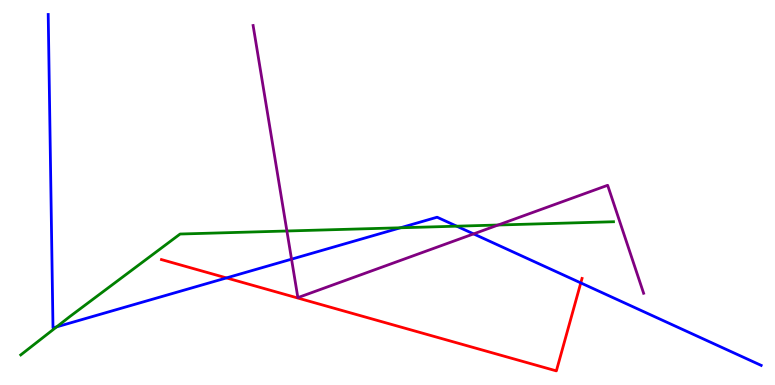[{'lines': ['blue', 'red'], 'intersections': [{'x': 2.92, 'y': 2.78}, {'x': 7.49, 'y': 2.65}]}, {'lines': ['green', 'red'], 'intersections': []}, {'lines': ['purple', 'red'], 'intersections': []}, {'lines': ['blue', 'green'], 'intersections': [{'x': 0.731, 'y': 1.51}, {'x': 5.17, 'y': 4.08}, {'x': 5.89, 'y': 4.13}]}, {'lines': ['blue', 'purple'], 'intersections': [{'x': 3.76, 'y': 3.27}, {'x': 6.11, 'y': 3.92}]}, {'lines': ['green', 'purple'], 'intersections': [{'x': 3.7, 'y': 4.0}, {'x': 6.43, 'y': 4.16}]}]